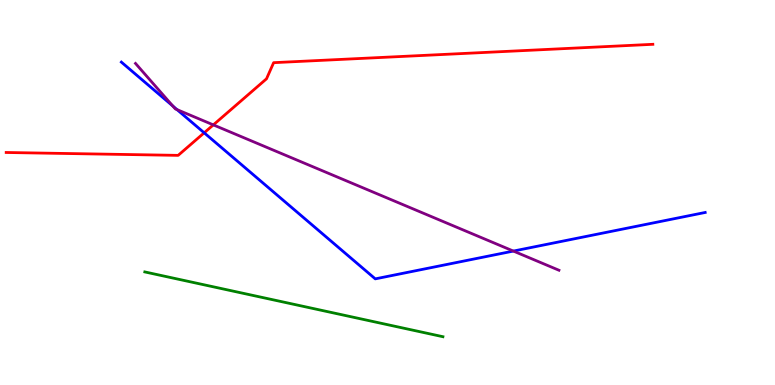[{'lines': ['blue', 'red'], 'intersections': [{'x': 2.63, 'y': 6.55}]}, {'lines': ['green', 'red'], 'intersections': []}, {'lines': ['purple', 'red'], 'intersections': [{'x': 2.75, 'y': 6.76}]}, {'lines': ['blue', 'green'], 'intersections': []}, {'lines': ['blue', 'purple'], 'intersections': [{'x': 2.23, 'y': 7.25}, {'x': 2.28, 'y': 7.15}, {'x': 6.62, 'y': 3.48}]}, {'lines': ['green', 'purple'], 'intersections': []}]